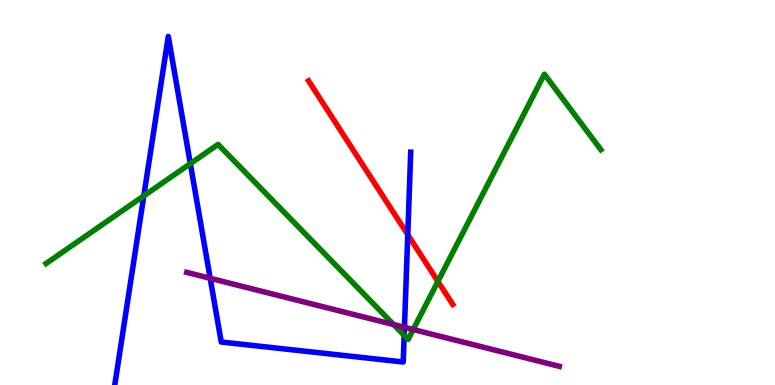[{'lines': ['blue', 'red'], 'intersections': [{'x': 5.26, 'y': 3.9}]}, {'lines': ['green', 'red'], 'intersections': [{'x': 5.65, 'y': 2.69}]}, {'lines': ['purple', 'red'], 'intersections': []}, {'lines': ['blue', 'green'], 'intersections': [{'x': 1.86, 'y': 4.91}, {'x': 2.46, 'y': 5.75}, {'x': 5.22, 'y': 1.29}]}, {'lines': ['blue', 'purple'], 'intersections': [{'x': 2.71, 'y': 2.77}, {'x': 5.22, 'y': 1.5}]}, {'lines': ['green', 'purple'], 'intersections': [{'x': 5.08, 'y': 1.57}, {'x': 5.33, 'y': 1.44}]}]